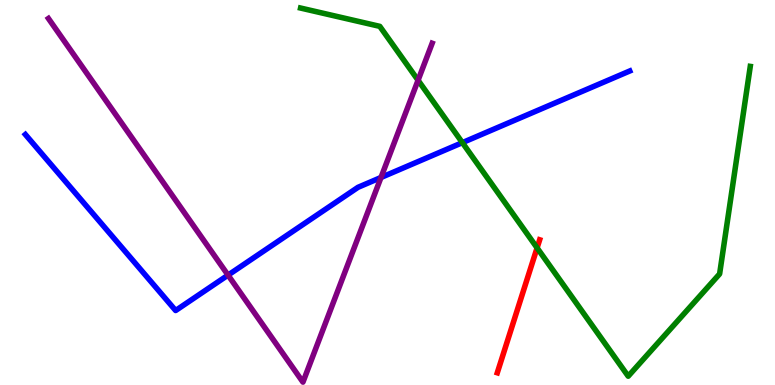[{'lines': ['blue', 'red'], 'intersections': []}, {'lines': ['green', 'red'], 'intersections': [{'x': 6.93, 'y': 3.56}]}, {'lines': ['purple', 'red'], 'intersections': []}, {'lines': ['blue', 'green'], 'intersections': [{'x': 5.97, 'y': 6.29}]}, {'lines': ['blue', 'purple'], 'intersections': [{'x': 2.94, 'y': 2.85}, {'x': 4.92, 'y': 5.39}]}, {'lines': ['green', 'purple'], 'intersections': [{'x': 5.39, 'y': 7.92}]}]